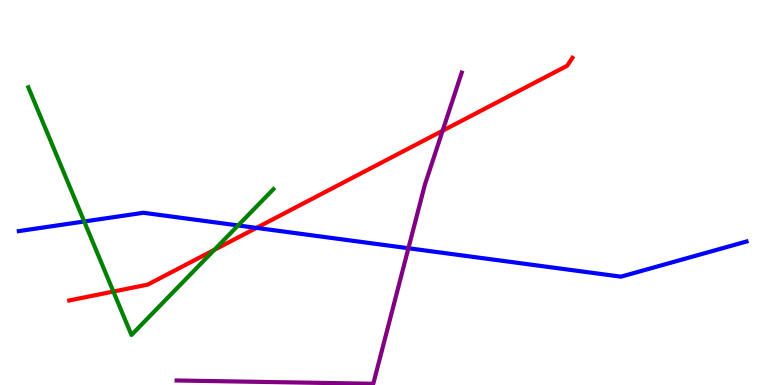[{'lines': ['blue', 'red'], 'intersections': [{'x': 3.31, 'y': 4.08}]}, {'lines': ['green', 'red'], 'intersections': [{'x': 1.46, 'y': 2.43}, {'x': 2.77, 'y': 3.51}]}, {'lines': ['purple', 'red'], 'intersections': [{'x': 5.71, 'y': 6.6}]}, {'lines': ['blue', 'green'], 'intersections': [{'x': 1.09, 'y': 4.25}, {'x': 3.07, 'y': 4.14}]}, {'lines': ['blue', 'purple'], 'intersections': [{'x': 5.27, 'y': 3.55}]}, {'lines': ['green', 'purple'], 'intersections': []}]